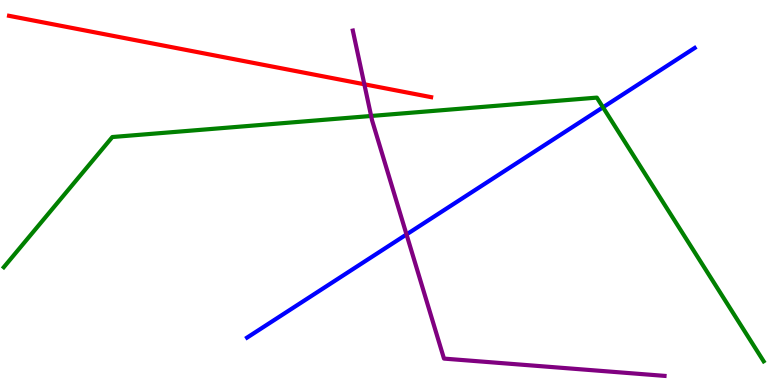[{'lines': ['blue', 'red'], 'intersections': []}, {'lines': ['green', 'red'], 'intersections': []}, {'lines': ['purple', 'red'], 'intersections': [{'x': 4.7, 'y': 7.81}]}, {'lines': ['blue', 'green'], 'intersections': [{'x': 7.78, 'y': 7.21}]}, {'lines': ['blue', 'purple'], 'intersections': [{'x': 5.25, 'y': 3.91}]}, {'lines': ['green', 'purple'], 'intersections': [{'x': 4.79, 'y': 6.99}]}]